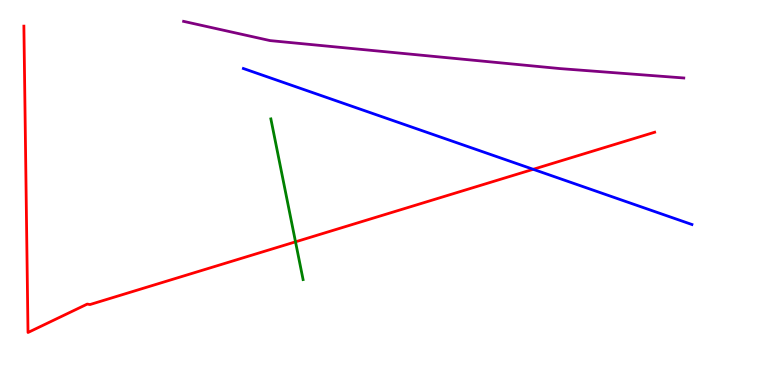[{'lines': ['blue', 'red'], 'intersections': [{'x': 6.88, 'y': 5.6}]}, {'lines': ['green', 'red'], 'intersections': [{'x': 3.81, 'y': 3.72}]}, {'lines': ['purple', 'red'], 'intersections': []}, {'lines': ['blue', 'green'], 'intersections': []}, {'lines': ['blue', 'purple'], 'intersections': []}, {'lines': ['green', 'purple'], 'intersections': []}]